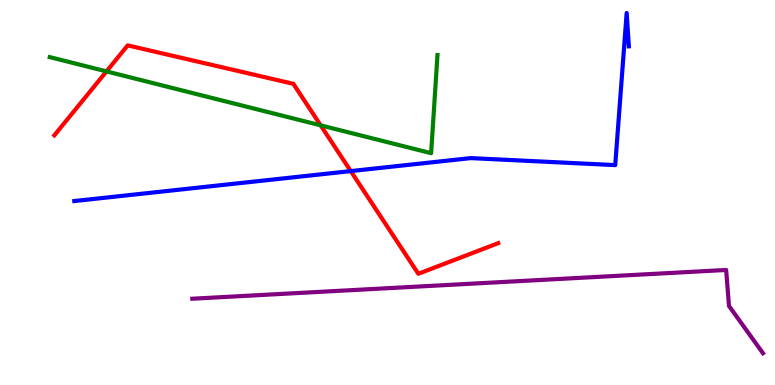[{'lines': ['blue', 'red'], 'intersections': [{'x': 4.53, 'y': 5.56}]}, {'lines': ['green', 'red'], 'intersections': [{'x': 1.37, 'y': 8.15}, {'x': 4.14, 'y': 6.74}]}, {'lines': ['purple', 'red'], 'intersections': []}, {'lines': ['blue', 'green'], 'intersections': []}, {'lines': ['blue', 'purple'], 'intersections': []}, {'lines': ['green', 'purple'], 'intersections': []}]